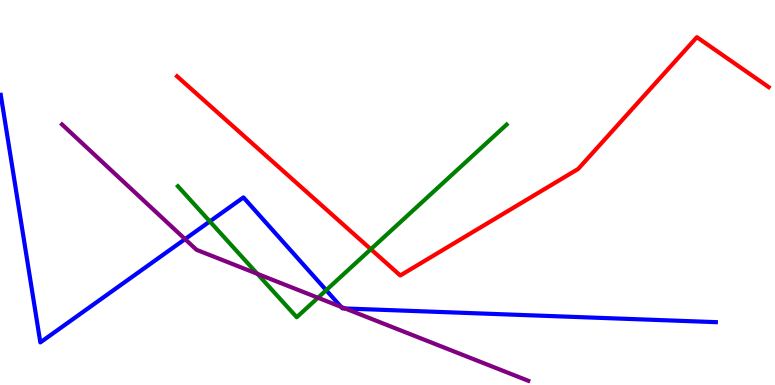[{'lines': ['blue', 'red'], 'intersections': []}, {'lines': ['green', 'red'], 'intersections': [{'x': 4.79, 'y': 3.53}]}, {'lines': ['purple', 'red'], 'intersections': []}, {'lines': ['blue', 'green'], 'intersections': [{'x': 2.71, 'y': 4.25}, {'x': 4.21, 'y': 2.46}]}, {'lines': ['blue', 'purple'], 'intersections': [{'x': 2.39, 'y': 3.79}, {'x': 4.4, 'y': 2.03}, {'x': 4.45, 'y': 1.99}]}, {'lines': ['green', 'purple'], 'intersections': [{'x': 3.32, 'y': 2.89}, {'x': 4.1, 'y': 2.27}]}]